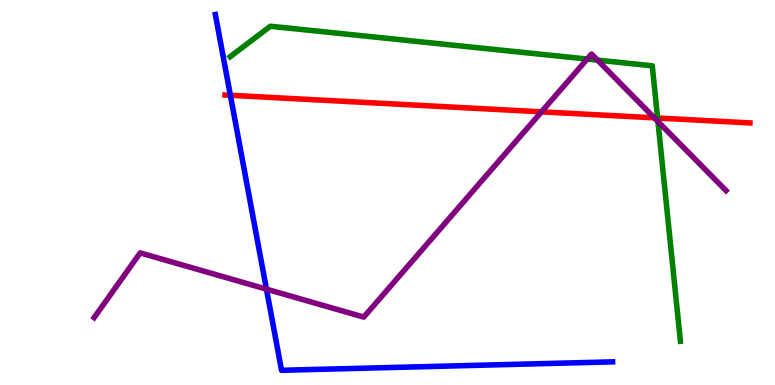[{'lines': ['blue', 'red'], 'intersections': [{'x': 2.97, 'y': 7.52}]}, {'lines': ['green', 'red'], 'intersections': [{'x': 8.48, 'y': 6.93}]}, {'lines': ['purple', 'red'], 'intersections': [{'x': 6.99, 'y': 7.1}, {'x': 8.44, 'y': 6.94}]}, {'lines': ['blue', 'green'], 'intersections': []}, {'lines': ['blue', 'purple'], 'intersections': [{'x': 3.44, 'y': 2.49}]}, {'lines': ['green', 'purple'], 'intersections': [{'x': 7.58, 'y': 8.47}, {'x': 7.71, 'y': 8.44}, {'x': 8.49, 'y': 6.84}]}]